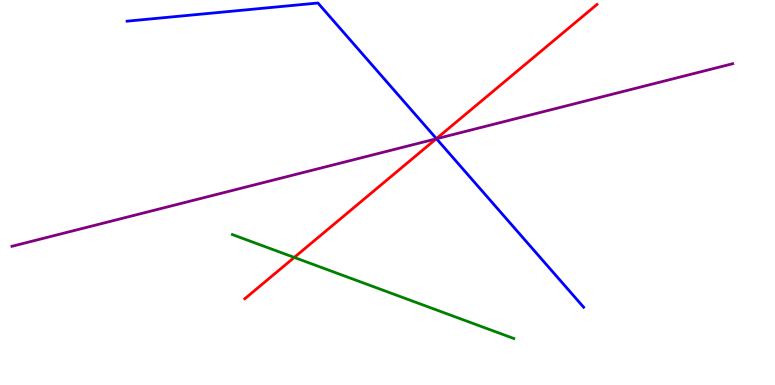[{'lines': ['blue', 'red'], 'intersections': [{'x': 5.63, 'y': 6.4}]}, {'lines': ['green', 'red'], 'intersections': [{'x': 3.8, 'y': 3.31}]}, {'lines': ['purple', 'red'], 'intersections': [{'x': 5.63, 'y': 6.39}]}, {'lines': ['blue', 'green'], 'intersections': []}, {'lines': ['blue', 'purple'], 'intersections': [{'x': 5.63, 'y': 6.4}]}, {'lines': ['green', 'purple'], 'intersections': []}]